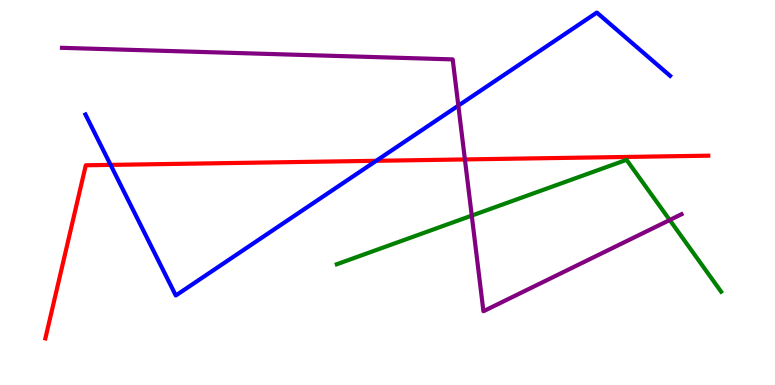[{'lines': ['blue', 'red'], 'intersections': [{'x': 1.43, 'y': 5.72}, {'x': 4.85, 'y': 5.82}]}, {'lines': ['green', 'red'], 'intersections': []}, {'lines': ['purple', 'red'], 'intersections': [{'x': 6.0, 'y': 5.86}]}, {'lines': ['blue', 'green'], 'intersections': []}, {'lines': ['blue', 'purple'], 'intersections': [{'x': 5.91, 'y': 7.26}]}, {'lines': ['green', 'purple'], 'intersections': [{'x': 6.09, 'y': 4.4}, {'x': 8.64, 'y': 4.29}]}]